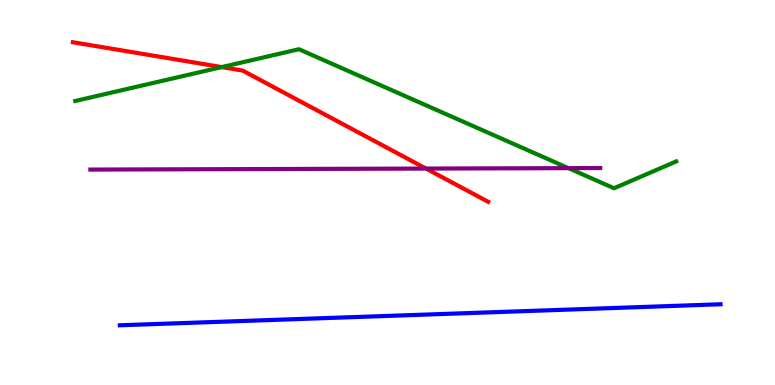[{'lines': ['blue', 'red'], 'intersections': []}, {'lines': ['green', 'red'], 'intersections': [{'x': 2.86, 'y': 8.26}]}, {'lines': ['purple', 'red'], 'intersections': [{'x': 5.5, 'y': 5.62}]}, {'lines': ['blue', 'green'], 'intersections': []}, {'lines': ['blue', 'purple'], 'intersections': []}, {'lines': ['green', 'purple'], 'intersections': [{'x': 7.33, 'y': 5.63}]}]